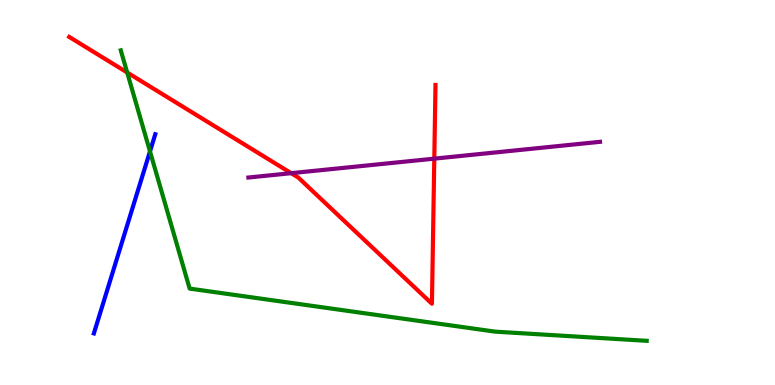[{'lines': ['blue', 'red'], 'intersections': []}, {'lines': ['green', 'red'], 'intersections': [{'x': 1.64, 'y': 8.12}]}, {'lines': ['purple', 'red'], 'intersections': [{'x': 3.76, 'y': 5.5}, {'x': 5.6, 'y': 5.88}]}, {'lines': ['blue', 'green'], 'intersections': [{'x': 1.94, 'y': 6.07}]}, {'lines': ['blue', 'purple'], 'intersections': []}, {'lines': ['green', 'purple'], 'intersections': []}]